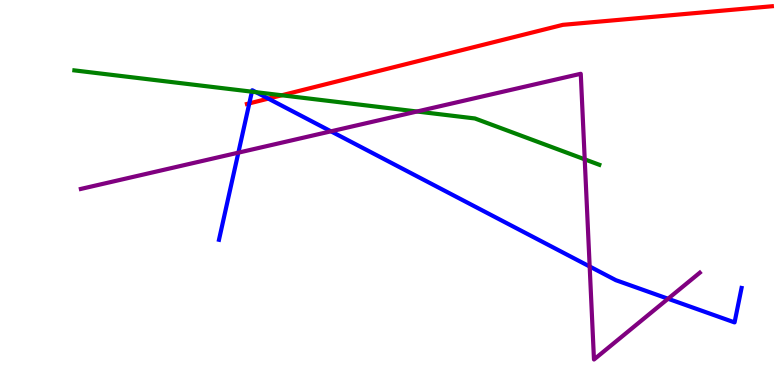[{'lines': ['blue', 'red'], 'intersections': [{'x': 3.22, 'y': 7.31}, {'x': 3.46, 'y': 7.44}]}, {'lines': ['green', 'red'], 'intersections': [{'x': 3.64, 'y': 7.53}]}, {'lines': ['purple', 'red'], 'intersections': []}, {'lines': ['blue', 'green'], 'intersections': [{'x': 3.25, 'y': 7.62}, {'x': 3.3, 'y': 7.61}]}, {'lines': ['blue', 'purple'], 'intersections': [{'x': 3.08, 'y': 6.03}, {'x': 4.27, 'y': 6.59}, {'x': 7.61, 'y': 3.08}, {'x': 8.62, 'y': 2.24}]}, {'lines': ['green', 'purple'], 'intersections': [{'x': 5.38, 'y': 7.1}, {'x': 7.54, 'y': 5.86}]}]